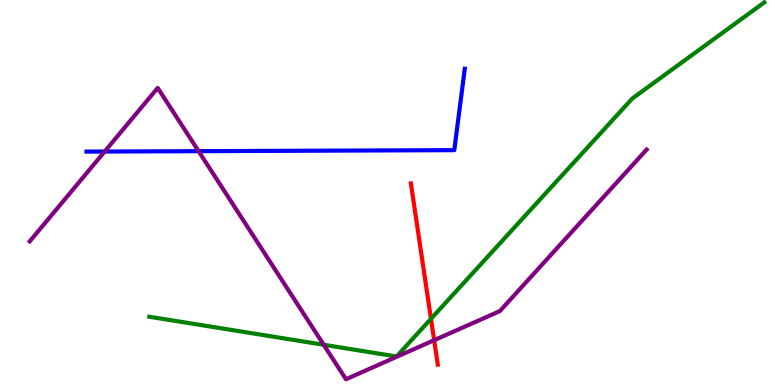[{'lines': ['blue', 'red'], 'intersections': []}, {'lines': ['green', 'red'], 'intersections': [{'x': 5.56, 'y': 1.72}]}, {'lines': ['purple', 'red'], 'intersections': [{'x': 5.6, 'y': 1.16}]}, {'lines': ['blue', 'green'], 'intersections': []}, {'lines': ['blue', 'purple'], 'intersections': [{'x': 1.35, 'y': 6.06}, {'x': 2.56, 'y': 6.07}]}, {'lines': ['green', 'purple'], 'intersections': [{'x': 4.18, 'y': 1.04}]}]